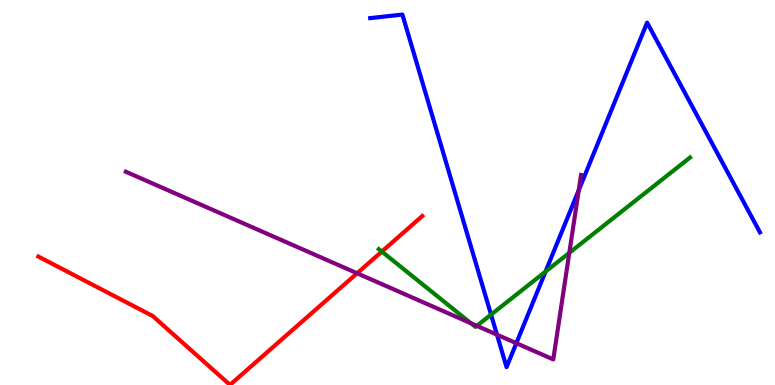[{'lines': ['blue', 'red'], 'intersections': []}, {'lines': ['green', 'red'], 'intersections': [{'x': 4.93, 'y': 3.47}]}, {'lines': ['purple', 'red'], 'intersections': [{'x': 4.61, 'y': 2.9}]}, {'lines': ['blue', 'green'], 'intersections': [{'x': 6.34, 'y': 1.83}, {'x': 7.04, 'y': 2.95}]}, {'lines': ['blue', 'purple'], 'intersections': [{'x': 6.41, 'y': 1.31}, {'x': 6.66, 'y': 1.09}, {'x': 7.47, 'y': 5.06}]}, {'lines': ['green', 'purple'], 'intersections': [{'x': 6.08, 'y': 1.6}, {'x': 6.15, 'y': 1.54}, {'x': 7.35, 'y': 3.43}]}]